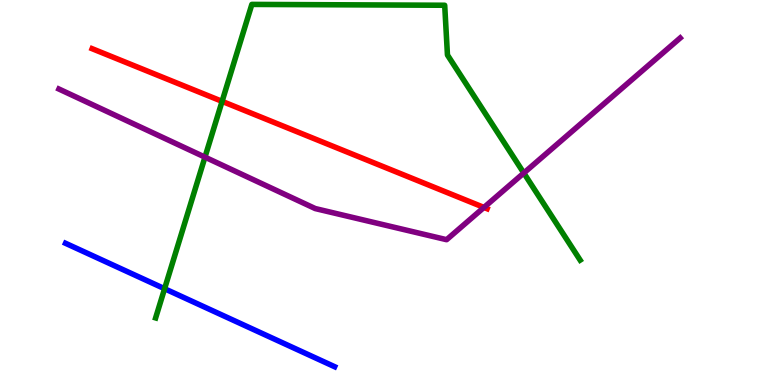[{'lines': ['blue', 'red'], 'intersections': []}, {'lines': ['green', 'red'], 'intersections': [{'x': 2.87, 'y': 7.37}]}, {'lines': ['purple', 'red'], 'intersections': [{'x': 6.24, 'y': 4.61}]}, {'lines': ['blue', 'green'], 'intersections': [{'x': 2.12, 'y': 2.5}]}, {'lines': ['blue', 'purple'], 'intersections': []}, {'lines': ['green', 'purple'], 'intersections': [{'x': 2.64, 'y': 5.92}, {'x': 6.76, 'y': 5.51}]}]